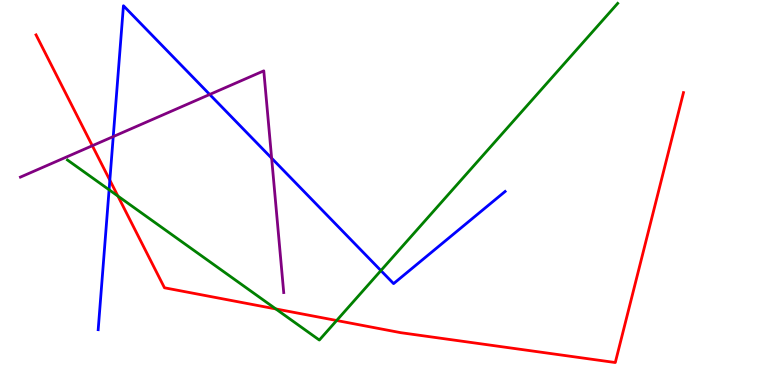[{'lines': ['blue', 'red'], 'intersections': [{'x': 1.42, 'y': 5.32}]}, {'lines': ['green', 'red'], 'intersections': [{'x': 1.52, 'y': 4.91}, {'x': 3.56, 'y': 1.98}, {'x': 4.34, 'y': 1.68}]}, {'lines': ['purple', 'red'], 'intersections': [{'x': 1.19, 'y': 6.22}]}, {'lines': ['blue', 'green'], 'intersections': [{'x': 1.41, 'y': 5.07}, {'x': 4.91, 'y': 2.97}]}, {'lines': ['blue', 'purple'], 'intersections': [{'x': 1.46, 'y': 6.45}, {'x': 2.71, 'y': 7.55}, {'x': 3.5, 'y': 5.89}]}, {'lines': ['green', 'purple'], 'intersections': []}]